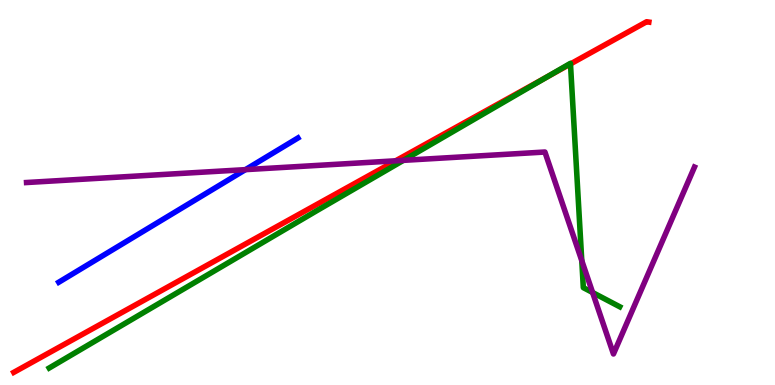[{'lines': ['blue', 'red'], 'intersections': []}, {'lines': ['green', 'red'], 'intersections': [{'x': 7.06, 'y': 8.01}, {'x': 7.36, 'y': 8.34}]}, {'lines': ['purple', 'red'], 'intersections': [{'x': 5.1, 'y': 5.82}]}, {'lines': ['blue', 'green'], 'intersections': []}, {'lines': ['blue', 'purple'], 'intersections': [{'x': 3.17, 'y': 5.59}]}, {'lines': ['green', 'purple'], 'intersections': [{'x': 5.21, 'y': 5.84}, {'x': 7.51, 'y': 3.23}, {'x': 7.65, 'y': 2.4}]}]